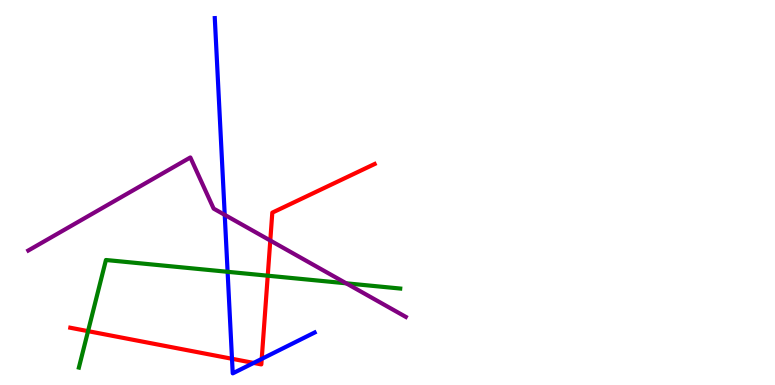[{'lines': ['blue', 'red'], 'intersections': [{'x': 2.99, 'y': 0.681}, {'x': 3.27, 'y': 0.573}, {'x': 3.38, 'y': 0.678}]}, {'lines': ['green', 'red'], 'intersections': [{'x': 1.14, 'y': 1.4}, {'x': 3.45, 'y': 2.84}]}, {'lines': ['purple', 'red'], 'intersections': [{'x': 3.49, 'y': 3.75}]}, {'lines': ['blue', 'green'], 'intersections': [{'x': 2.94, 'y': 2.94}]}, {'lines': ['blue', 'purple'], 'intersections': [{'x': 2.9, 'y': 4.42}]}, {'lines': ['green', 'purple'], 'intersections': [{'x': 4.47, 'y': 2.64}]}]